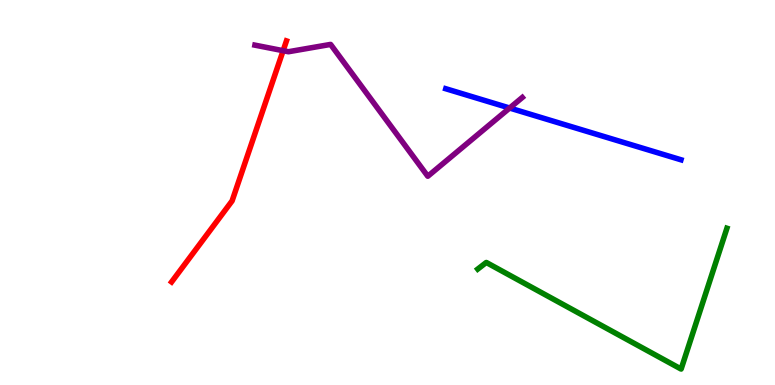[{'lines': ['blue', 'red'], 'intersections': []}, {'lines': ['green', 'red'], 'intersections': []}, {'lines': ['purple', 'red'], 'intersections': [{'x': 3.65, 'y': 8.68}]}, {'lines': ['blue', 'green'], 'intersections': []}, {'lines': ['blue', 'purple'], 'intersections': [{'x': 6.58, 'y': 7.19}]}, {'lines': ['green', 'purple'], 'intersections': []}]